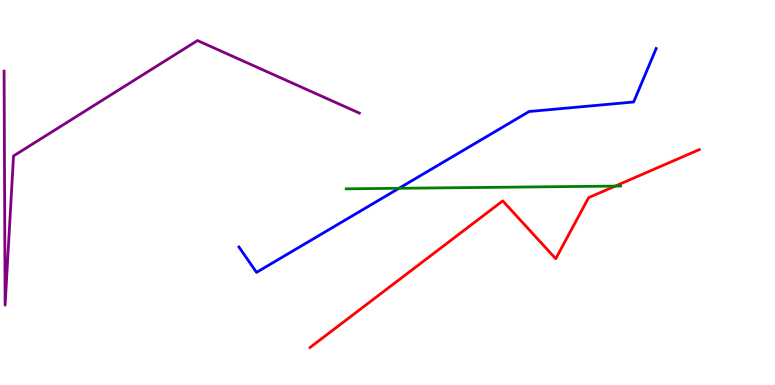[{'lines': ['blue', 'red'], 'intersections': []}, {'lines': ['green', 'red'], 'intersections': [{'x': 7.94, 'y': 5.17}]}, {'lines': ['purple', 'red'], 'intersections': []}, {'lines': ['blue', 'green'], 'intersections': [{'x': 5.15, 'y': 5.11}]}, {'lines': ['blue', 'purple'], 'intersections': []}, {'lines': ['green', 'purple'], 'intersections': []}]